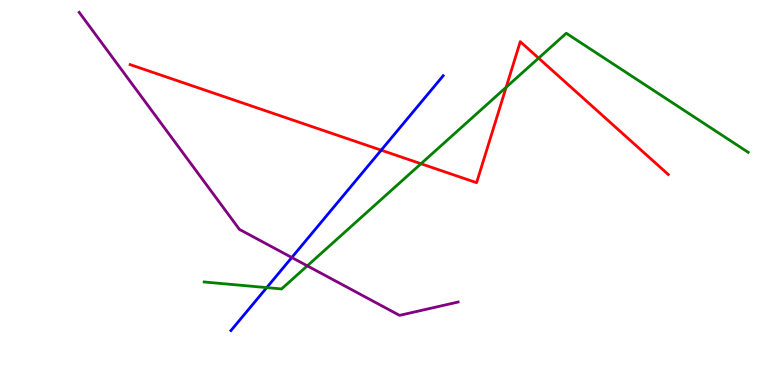[{'lines': ['blue', 'red'], 'intersections': [{'x': 4.92, 'y': 6.1}]}, {'lines': ['green', 'red'], 'intersections': [{'x': 5.43, 'y': 5.75}, {'x': 6.53, 'y': 7.73}, {'x': 6.95, 'y': 8.49}]}, {'lines': ['purple', 'red'], 'intersections': []}, {'lines': ['blue', 'green'], 'intersections': [{'x': 3.44, 'y': 2.53}]}, {'lines': ['blue', 'purple'], 'intersections': [{'x': 3.77, 'y': 3.31}]}, {'lines': ['green', 'purple'], 'intersections': [{'x': 3.97, 'y': 3.1}]}]